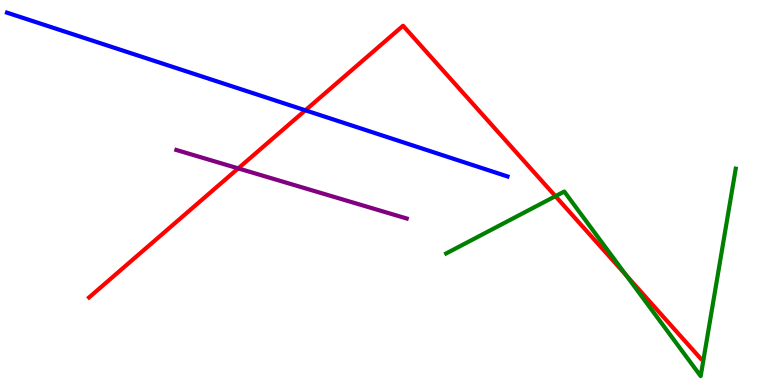[{'lines': ['blue', 'red'], 'intersections': [{'x': 3.94, 'y': 7.14}]}, {'lines': ['green', 'red'], 'intersections': [{'x': 7.17, 'y': 4.9}, {'x': 8.08, 'y': 2.85}]}, {'lines': ['purple', 'red'], 'intersections': [{'x': 3.07, 'y': 5.63}]}, {'lines': ['blue', 'green'], 'intersections': []}, {'lines': ['blue', 'purple'], 'intersections': []}, {'lines': ['green', 'purple'], 'intersections': []}]